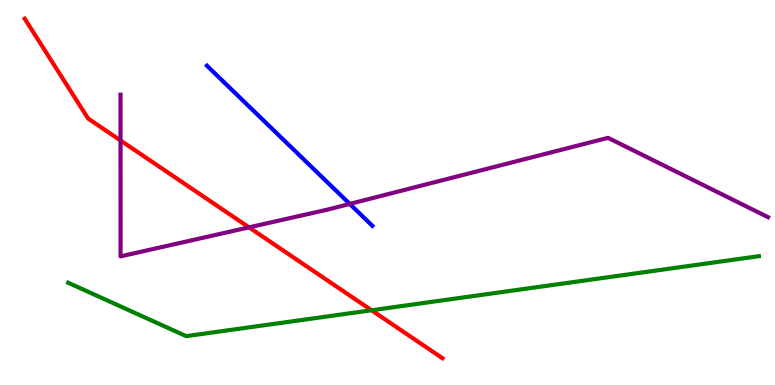[{'lines': ['blue', 'red'], 'intersections': []}, {'lines': ['green', 'red'], 'intersections': [{'x': 4.79, 'y': 1.94}]}, {'lines': ['purple', 'red'], 'intersections': [{'x': 1.56, 'y': 6.35}, {'x': 3.21, 'y': 4.09}]}, {'lines': ['blue', 'green'], 'intersections': []}, {'lines': ['blue', 'purple'], 'intersections': [{'x': 4.51, 'y': 4.7}]}, {'lines': ['green', 'purple'], 'intersections': []}]